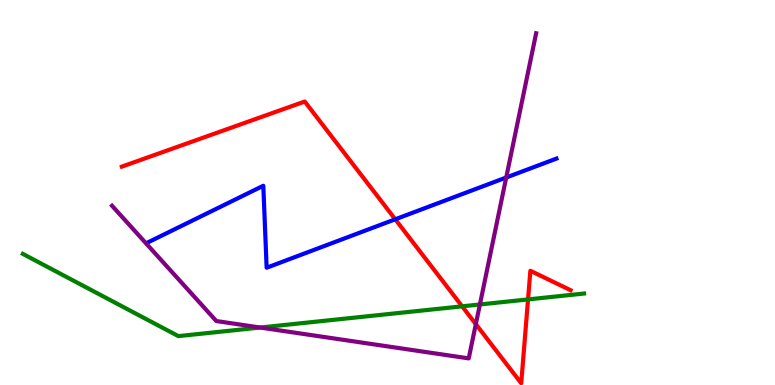[{'lines': ['blue', 'red'], 'intersections': [{'x': 5.1, 'y': 4.3}]}, {'lines': ['green', 'red'], 'intersections': [{'x': 5.96, 'y': 2.04}, {'x': 6.81, 'y': 2.22}]}, {'lines': ['purple', 'red'], 'intersections': [{'x': 6.14, 'y': 1.58}]}, {'lines': ['blue', 'green'], 'intersections': []}, {'lines': ['blue', 'purple'], 'intersections': [{'x': 6.53, 'y': 5.39}]}, {'lines': ['green', 'purple'], 'intersections': [{'x': 3.36, 'y': 1.49}, {'x': 6.19, 'y': 2.09}]}]